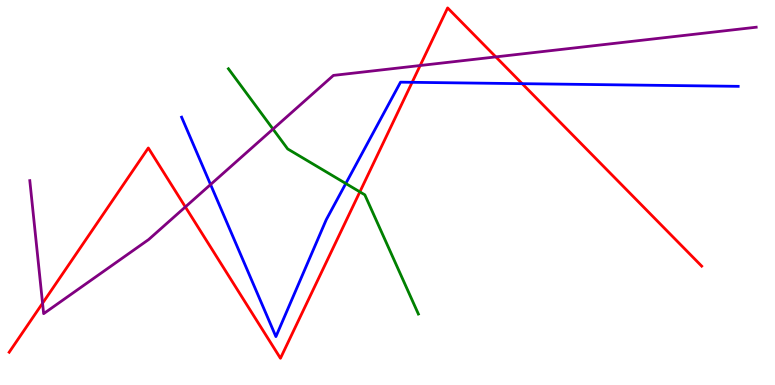[{'lines': ['blue', 'red'], 'intersections': [{'x': 5.32, 'y': 7.86}, {'x': 6.74, 'y': 7.83}]}, {'lines': ['green', 'red'], 'intersections': [{'x': 4.64, 'y': 5.02}]}, {'lines': ['purple', 'red'], 'intersections': [{'x': 0.549, 'y': 2.12}, {'x': 2.39, 'y': 4.63}, {'x': 5.42, 'y': 8.3}, {'x': 6.4, 'y': 8.52}]}, {'lines': ['blue', 'green'], 'intersections': [{'x': 4.46, 'y': 5.23}]}, {'lines': ['blue', 'purple'], 'intersections': [{'x': 2.72, 'y': 5.21}]}, {'lines': ['green', 'purple'], 'intersections': [{'x': 3.52, 'y': 6.65}]}]